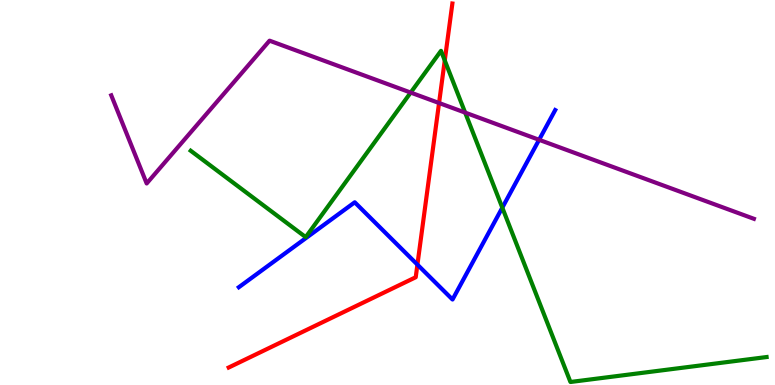[{'lines': ['blue', 'red'], 'intersections': [{'x': 5.39, 'y': 3.13}]}, {'lines': ['green', 'red'], 'intersections': [{'x': 5.74, 'y': 8.43}]}, {'lines': ['purple', 'red'], 'intersections': [{'x': 5.67, 'y': 7.32}]}, {'lines': ['blue', 'green'], 'intersections': [{'x': 6.48, 'y': 4.61}]}, {'lines': ['blue', 'purple'], 'intersections': [{'x': 6.96, 'y': 6.37}]}, {'lines': ['green', 'purple'], 'intersections': [{'x': 5.3, 'y': 7.6}, {'x': 6.0, 'y': 7.08}]}]